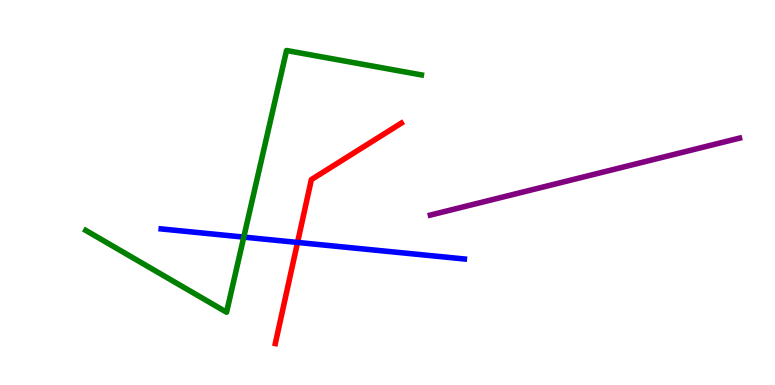[{'lines': ['blue', 'red'], 'intersections': [{'x': 3.84, 'y': 3.7}]}, {'lines': ['green', 'red'], 'intersections': []}, {'lines': ['purple', 'red'], 'intersections': []}, {'lines': ['blue', 'green'], 'intersections': [{'x': 3.15, 'y': 3.84}]}, {'lines': ['blue', 'purple'], 'intersections': []}, {'lines': ['green', 'purple'], 'intersections': []}]